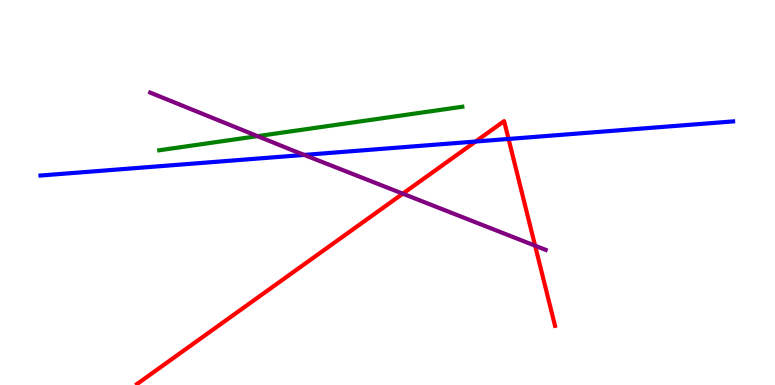[{'lines': ['blue', 'red'], 'intersections': [{'x': 6.14, 'y': 6.32}, {'x': 6.56, 'y': 6.39}]}, {'lines': ['green', 'red'], 'intersections': []}, {'lines': ['purple', 'red'], 'intersections': [{'x': 5.2, 'y': 4.97}, {'x': 6.9, 'y': 3.62}]}, {'lines': ['blue', 'green'], 'intersections': []}, {'lines': ['blue', 'purple'], 'intersections': [{'x': 3.93, 'y': 5.98}]}, {'lines': ['green', 'purple'], 'intersections': [{'x': 3.32, 'y': 6.46}]}]